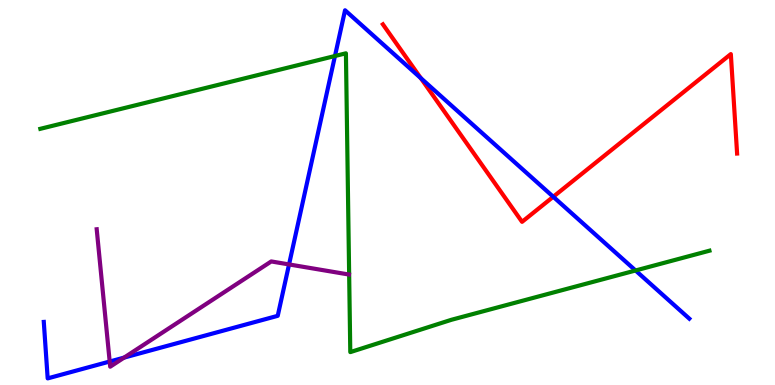[{'lines': ['blue', 'red'], 'intersections': [{'x': 5.43, 'y': 7.97}, {'x': 7.14, 'y': 4.89}]}, {'lines': ['green', 'red'], 'intersections': []}, {'lines': ['purple', 'red'], 'intersections': []}, {'lines': ['blue', 'green'], 'intersections': [{'x': 4.32, 'y': 8.55}, {'x': 8.2, 'y': 2.97}]}, {'lines': ['blue', 'purple'], 'intersections': [{'x': 1.42, 'y': 0.61}, {'x': 1.6, 'y': 0.712}, {'x': 3.73, 'y': 3.13}]}, {'lines': ['green', 'purple'], 'intersections': []}]